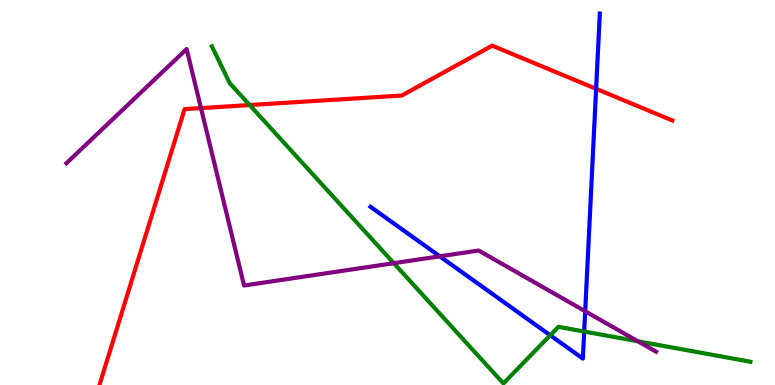[{'lines': ['blue', 'red'], 'intersections': [{'x': 7.69, 'y': 7.69}]}, {'lines': ['green', 'red'], 'intersections': [{'x': 3.22, 'y': 7.27}]}, {'lines': ['purple', 'red'], 'intersections': [{'x': 2.59, 'y': 7.19}]}, {'lines': ['blue', 'green'], 'intersections': [{'x': 7.1, 'y': 1.29}, {'x': 7.54, 'y': 1.39}]}, {'lines': ['blue', 'purple'], 'intersections': [{'x': 5.67, 'y': 3.34}, {'x': 7.55, 'y': 1.92}]}, {'lines': ['green', 'purple'], 'intersections': [{'x': 5.08, 'y': 3.16}, {'x': 8.23, 'y': 1.14}]}]